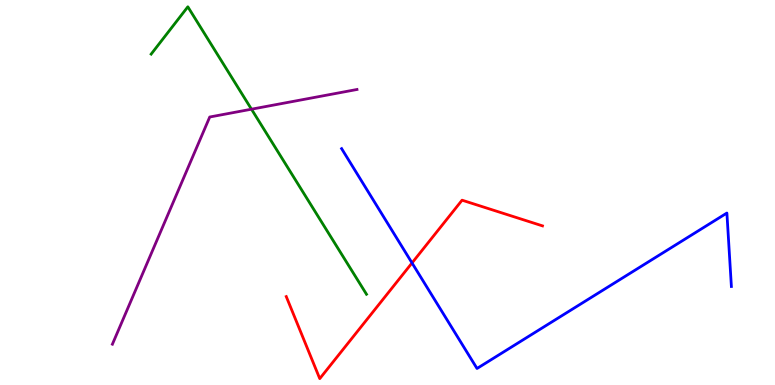[{'lines': ['blue', 'red'], 'intersections': [{'x': 5.32, 'y': 3.17}]}, {'lines': ['green', 'red'], 'intersections': []}, {'lines': ['purple', 'red'], 'intersections': []}, {'lines': ['blue', 'green'], 'intersections': []}, {'lines': ['blue', 'purple'], 'intersections': []}, {'lines': ['green', 'purple'], 'intersections': [{'x': 3.24, 'y': 7.16}]}]